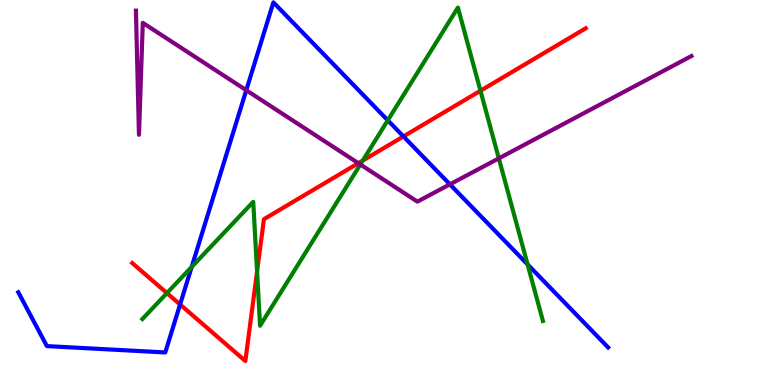[{'lines': ['blue', 'red'], 'intersections': [{'x': 2.32, 'y': 2.09}, {'x': 5.21, 'y': 6.46}]}, {'lines': ['green', 'red'], 'intersections': [{'x': 2.15, 'y': 2.39}, {'x': 3.32, 'y': 2.95}, {'x': 4.68, 'y': 5.83}, {'x': 6.2, 'y': 7.64}]}, {'lines': ['purple', 'red'], 'intersections': [{'x': 4.62, 'y': 5.76}]}, {'lines': ['blue', 'green'], 'intersections': [{'x': 2.47, 'y': 3.07}, {'x': 5.0, 'y': 6.87}, {'x': 6.81, 'y': 3.13}]}, {'lines': ['blue', 'purple'], 'intersections': [{'x': 3.18, 'y': 7.66}, {'x': 5.81, 'y': 5.21}]}, {'lines': ['green', 'purple'], 'intersections': [{'x': 4.65, 'y': 5.73}, {'x': 6.44, 'y': 5.89}]}]